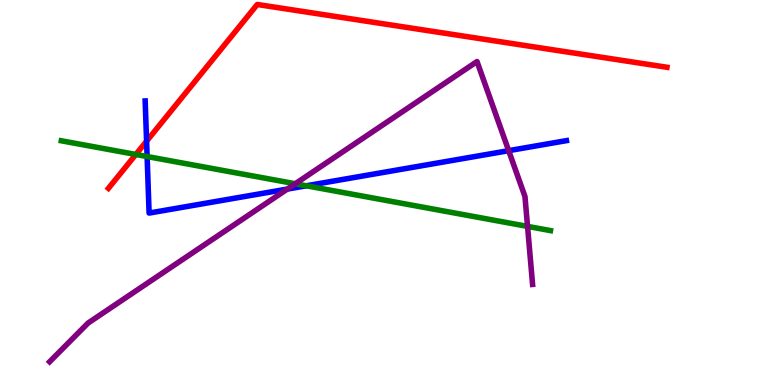[{'lines': ['blue', 'red'], 'intersections': [{'x': 1.89, 'y': 6.33}]}, {'lines': ['green', 'red'], 'intersections': [{'x': 1.75, 'y': 5.99}]}, {'lines': ['purple', 'red'], 'intersections': []}, {'lines': ['blue', 'green'], 'intersections': [{'x': 1.9, 'y': 5.93}, {'x': 3.95, 'y': 5.17}]}, {'lines': ['blue', 'purple'], 'intersections': [{'x': 3.71, 'y': 5.09}, {'x': 6.56, 'y': 6.09}]}, {'lines': ['green', 'purple'], 'intersections': [{'x': 3.81, 'y': 5.23}, {'x': 6.81, 'y': 4.12}]}]